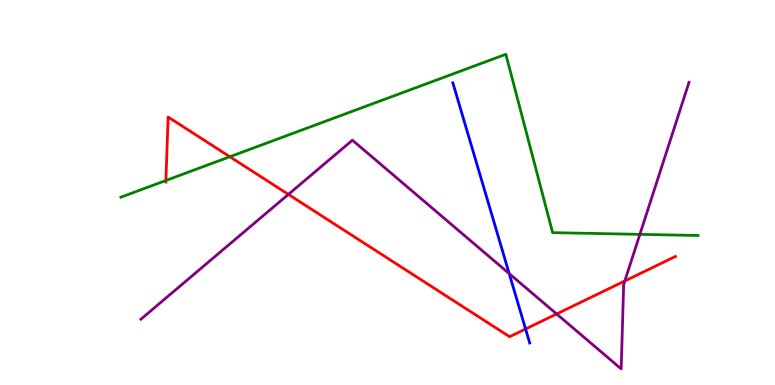[{'lines': ['blue', 'red'], 'intersections': [{'x': 6.78, 'y': 1.45}]}, {'lines': ['green', 'red'], 'intersections': [{'x': 2.14, 'y': 5.31}, {'x': 2.97, 'y': 5.93}]}, {'lines': ['purple', 'red'], 'intersections': [{'x': 3.72, 'y': 4.95}, {'x': 7.18, 'y': 1.85}, {'x': 8.06, 'y': 2.7}]}, {'lines': ['blue', 'green'], 'intersections': []}, {'lines': ['blue', 'purple'], 'intersections': [{'x': 6.57, 'y': 2.89}]}, {'lines': ['green', 'purple'], 'intersections': [{'x': 8.26, 'y': 3.91}]}]